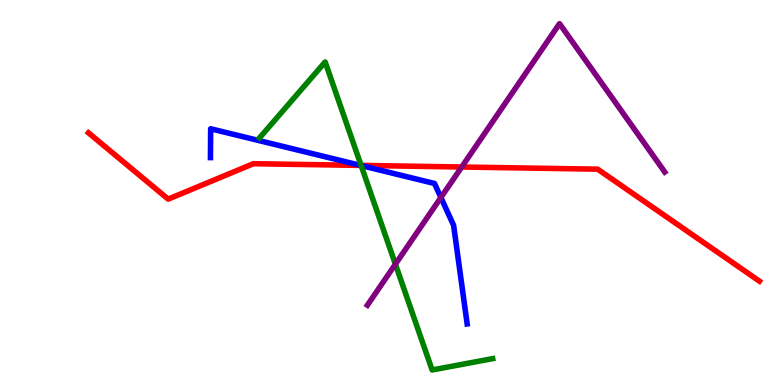[{'lines': ['blue', 'red'], 'intersections': [{'x': 4.65, 'y': 5.7}]}, {'lines': ['green', 'red'], 'intersections': [{'x': 4.66, 'y': 5.7}]}, {'lines': ['purple', 'red'], 'intersections': [{'x': 5.96, 'y': 5.66}]}, {'lines': ['blue', 'green'], 'intersections': [{'x': 4.66, 'y': 5.7}]}, {'lines': ['blue', 'purple'], 'intersections': [{'x': 5.69, 'y': 4.87}]}, {'lines': ['green', 'purple'], 'intersections': [{'x': 5.1, 'y': 3.14}]}]